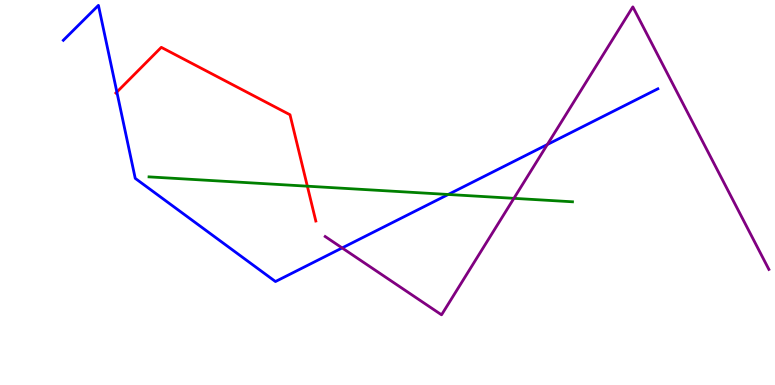[{'lines': ['blue', 'red'], 'intersections': [{'x': 1.51, 'y': 7.61}]}, {'lines': ['green', 'red'], 'intersections': [{'x': 3.97, 'y': 5.16}]}, {'lines': ['purple', 'red'], 'intersections': []}, {'lines': ['blue', 'green'], 'intersections': [{'x': 5.78, 'y': 4.95}]}, {'lines': ['blue', 'purple'], 'intersections': [{'x': 4.41, 'y': 3.56}, {'x': 7.06, 'y': 6.25}]}, {'lines': ['green', 'purple'], 'intersections': [{'x': 6.63, 'y': 4.85}]}]